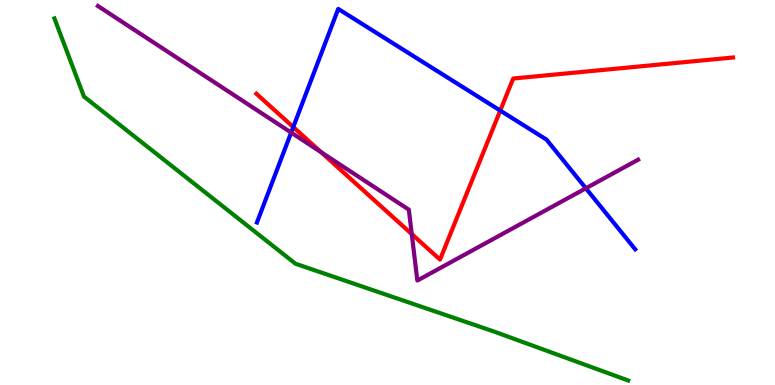[{'lines': ['blue', 'red'], 'intersections': [{'x': 3.78, 'y': 6.7}, {'x': 6.45, 'y': 7.13}]}, {'lines': ['green', 'red'], 'intersections': []}, {'lines': ['purple', 'red'], 'intersections': [{'x': 4.14, 'y': 6.05}, {'x': 5.31, 'y': 3.92}]}, {'lines': ['blue', 'green'], 'intersections': []}, {'lines': ['blue', 'purple'], 'intersections': [{'x': 3.76, 'y': 6.56}, {'x': 7.56, 'y': 5.11}]}, {'lines': ['green', 'purple'], 'intersections': []}]